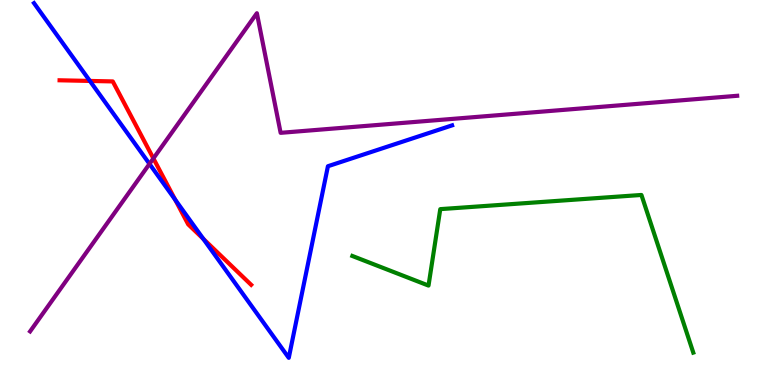[{'lines': ['blue', 'red'], 'intersections': [{'x': 1.16, 'y': 7.9}, {'x': 2.26, 'y': 4.81}, {'x': 2.62, 'y': 3.79}]}, {'lines': ['green', 'red'], 'intersections': []}, {'lines': ['purple', 'red'], 'intersections': [{'x': 1.98, 'y': 5.89}]}, {'lines': ['blue', 'green'], 'intersections': []}, {'lines': ['blue', 'purple'], 'intersections': [{'x': 1.93, 'y': 5.74}]}, {'lines': ['green', 'purple'], 'intersections': []}]